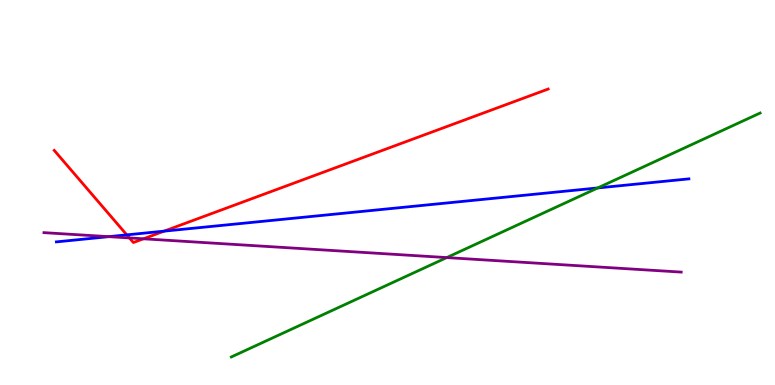[{'lines': ['blue', 'red'], 'intersections': [{'x': 1.64, 'y': 3.9}, {'x': 2.12, 'y': 4.0}]}, {'lines': ['green', 'red'], 'intersections': []}, {'lines': ['purple', 'red'], 'intersections': [{'x': 1.67, 'y': 3.82}, {'x': 1.85, 'y': 3.8}]}, {'lines': ['blue', 'green'], 'intersections': [{'x': 7.71, 'y': 5.12}]}, {'lines': ['blue', 'purple'], 'intersections': [{'x': 1.4, 'y': 3.85}]}, {'lines': ['green', 'purple'], 'intersections': [{'x': 5.76, 'y': 3.31}]}]